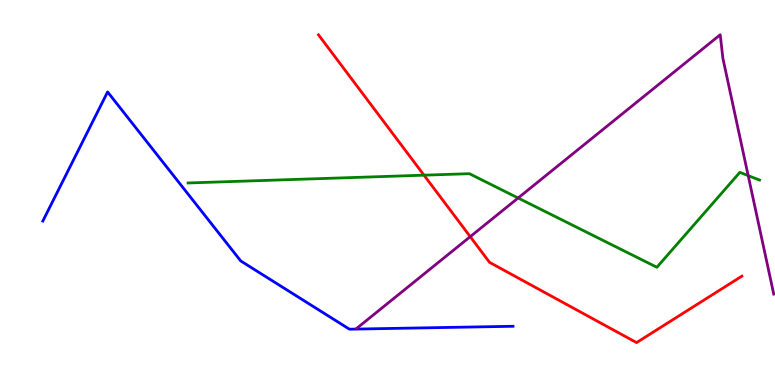[{'lines': ['blue', 'red'], 'intersections': []}, {'lines': ['green', 'red'], 'intersections': [{'x': 5.47, 'y': 5.45}]}, {'lines': ['purple', 'red'], 'intersections': [{'x': 6.07, 'y': 3.85}]}, {'lines': ['blue', 'green'], 'intersections': []}, {'lines': ['blue', 'purple'], 'intersections': []}, {'lines': ['green', 'purple'], 'intersections': [{'x': 6.69, 'y': 4.86}, {'x': 9.65, 'y': 5.44}]}]